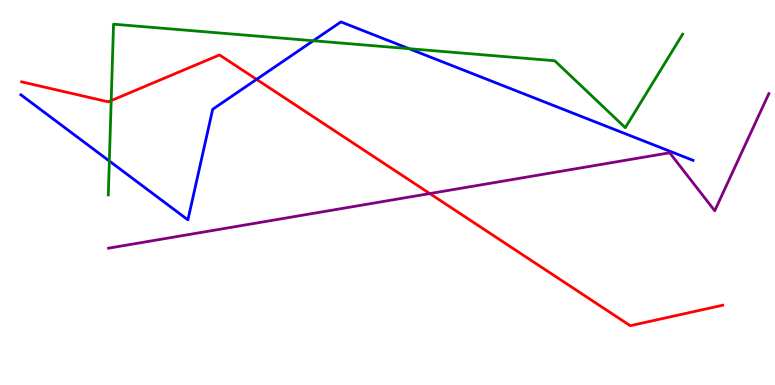[{'lines': ['blue', 'red'], 'intersections': [{'x': 3.31, 'y': 7.94}]}, {'lines': ['green', 'red'], 'intersections': [{'x': 1.43, 'y': 7.39}]}, {'lines': ['purple', 'red'], 'intersections': [{'x': 5.55, 'y': 4.97}]}, {'lines': ['blue', 'green'], 'intersections': [{'x': 1.41, 'y': 5.82}, {'x': 4.04, 'y': 8.94}, {'x': 5.28, 'y': 8.74}]}, {'lines': ['blue', 'purple'], 'intersections': []}, {'lines': ['green', 'purple'], 'intersections': []}]